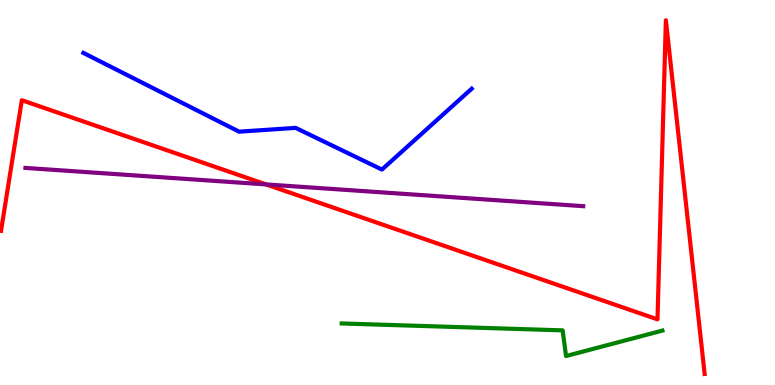[{'lines': ['blue', 'red'], 'intersections': []}, {'lines': ['green', 'red'], 'intersections': []}, {'lines': ['purple', 'red'], 'intersections': [{'x': 3.43, 'y': 5.21}]}, {'lines': ['blue', 'green'], 'intersections': []}, {'lines': ['blue', 'purple'], 'intersections': []}, {'lines': ['green', 'purple'], 'intersections': []}]